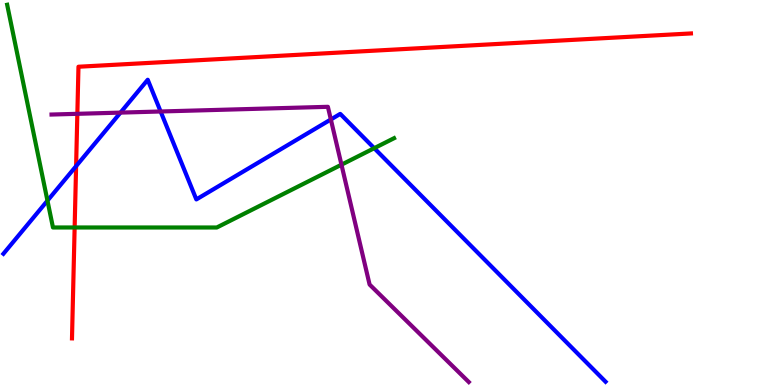[{'lines': ['blue', 'red'], 'intersections': [{'x': 0.982, 'y': 5.69}]}, {'lines': ['green', 'red'], 'intersections': [{'x': 0.963, 'y': 4.09}]}, {'lines': ['purple', 'red'], 'intersections': [{'x': 0.998, 'y': 7.04}]}, {'lines': ['blue', 'green'], 'intersections': [{'x': 0.612, 'y': 4.79}, {'x': 4.83, 'y': 6.15}]}, {'lines': ['blue', 'purple'], 'intersections': [{'x': 1.55, 'y': 7.08}, {'x': 2.07, 'y': 7.1}, {'x': 4.27, 'y': 6.9}]}, {'lines': ['green', 'purple'], 'intersections': [{'x': 4.41, 'y': 5.72}]}]